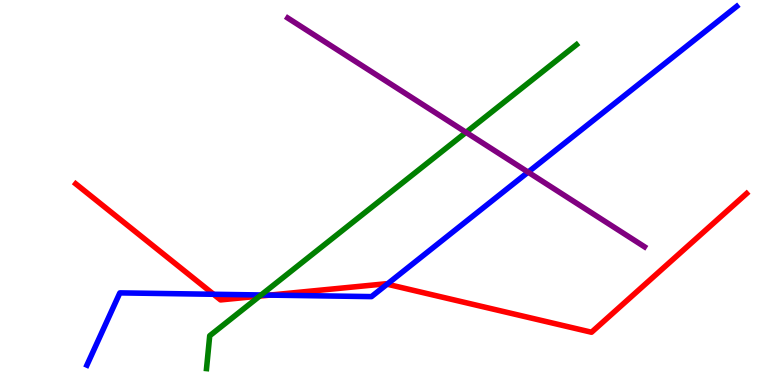[{'lines': ['blue', 'red'], 'intersections': [{'x': 2.76, 'y': 2.36}, {'x': 3.48, 'y': 2.33}, {'x': 5.0, 'y': 2.62}]}, {'lines': ['green', 'red'], 'intersections': [{'x': 3.35, 'y': 2.31}]}, {'lines': ['purple', 'red'], 'intersections': []}, {'lines': ['blue', 'green'], 'intersections': [{'x': 3.37, 'y': 2.34}]}, {'lines': ['blue', 'purple'], 'intersections': [{'x': 6.81, 'y': 5.53}]}, {'lines': ['green', 'purple'], 'intersections': [{'x': 6.01, 'y': 6.56}]}]